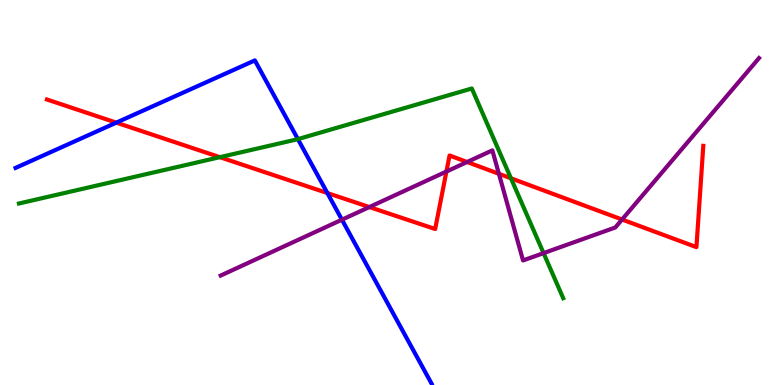[{'lines': ['blue', 'red'], 'intersections': [{'x': 1.5, 'y': 6.81}, {'x': 4.22, 'y': 4.99}]}, {'lines': ['green', 'red'], 'intersections': [{'x': 2.84, 'y': 5.92}, {'x': 6.59, 'y': 5.37}]}, {'lines': ['purple', 'red'], 'intersections': [{'x': 4.77, 'y': 4.62}, {'x': 5.76, 'y': 5.54}, {'x': 6.03, 'y': 5.79}, {'x': 6.44, 'y': 5.49}, {'x': 8.03, 'y': 4.3}]}, {'lines': ['blue', 'green'], 'intersections': [{'x': 3.84, 'y': 6.39}]}, {'lines': ['blue', 'purple'], 'intersections': [{'x': 4.41, 'y': 4.29}]}, {'lines': ['green', 'purple'], 'intersections': [{'x': 7.01, 'y': 3.43}]}]